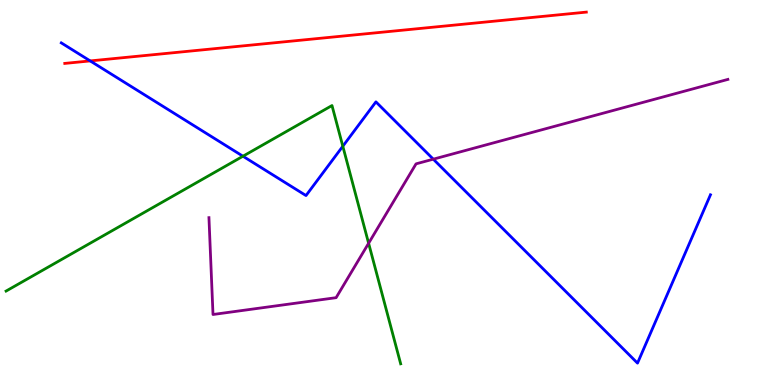[{'lines': ['blue', 'red'], 'intersections': [{'x': 1.16, 'y': 8.42}]}, {'lines': ['green', 'red'], 'intersections': []}, {'lines': ['purple', 'red'], 'intersections': []}, {'lines': ['blue', 'green'], 'intersections': [{'x': 3.13, 'y': 5.94}, {'x': 4.42, 'y': 6.2}]}, {'lines': ['blue', 'purple'], 'intersections': [{'x': 5.59, 'y': 5.87}]}, {'lines': ['green', 'purple'], 'intersections': [{'x': 4.76, 'y': 3.68}]}]